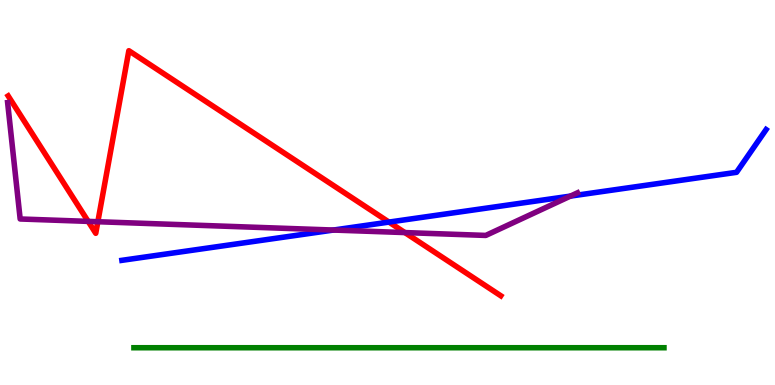[{'lines': ['blue', 'red'], 'intersections': [{'x': 5.02, 'y': 4.23}]}, {'lines': ['green', 'red'], 'intersections': []}, {'lines': ['purple', 'red'], 'intersections': [{'x': 1.14, 'y': 4.25}, {'x': 1.26, 'y': 4.24}, {'x': 5.22, 'y': 3.96}]}, {'lines': ['blue', 'green'], 'intersections': []}, {'lines': ['blue', 'purple'], 'intersections': [{'x': 4.3, 'y': 4.02}, {'x': 7.36, 'y': 4.91}]}, {'lines': ['green', 'purple'], 'intersections': []}]